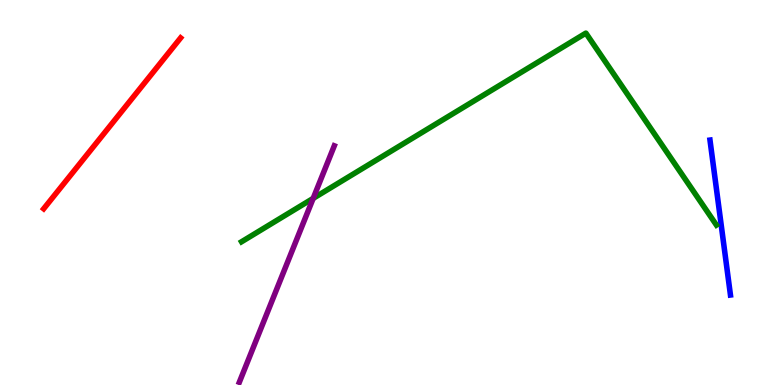[{'lines': ['blue', 'red'], 'intersections': []}, {'lines': ['green', 'red'], 'intersections': []}, {'lines': ['purple', 'red'], 'intersections': []}, {'lines': ['blue', 'green'], 'intersections': []}, {'lines': ['blue', 'purple'], 'intersections': []}, {'lines': ['green', 'purple'], 'intersections': [{'x': 4.04, 'y': 4.85}]}]